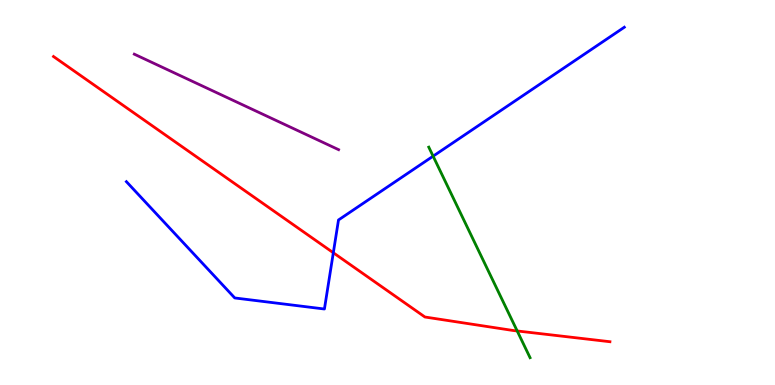[{'lines': ['blue', 'red'], 'intersections': [{'x': 4.3, 'y': 3.43}]}, {'lines': ['green', 'red'], 'intersections': [{'x': 6.67, 'y': 1.4}]}, {'lines': ['purple', 'red'], 'intersections': []}, {'lines': ['blue', 'green'], 'intersections': [{'x': 5.59, 'y': 5.94}]}, {'lines': ['blue', 'purple'], 'intersections': []}, {'lines': ['green', 'purple'], 'intersections': []}]